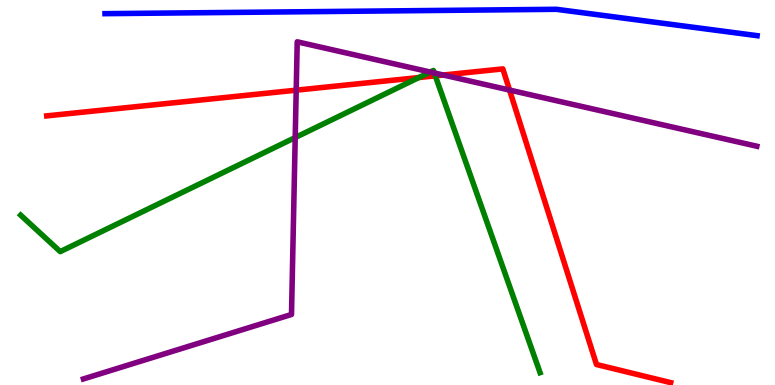[{'lines': ['blue', 'red'], 'intersections': []}, {'lines': ['green', 'red'], 'intersections': [{'x': 5.4, 'y': 7.99}, {'x': 5.62, 'y': 8.03}]}, {'lines': ['purple', 'red'], 'intersections': [{'x': 3.82, 'y': 7.66}, {'x': 5.72, 'y': 8.05}, {'x': 6.57, 'y': 7.66}]}, {'lines': ['blue', 'green'], 'intersections': []}, {'lines': ['blue', 'purple'], 'intersections': []}, {'lines': ['green', 'purple'], 'intersections': [{'x': 3.81, 'y': 6.43}, {'x': 5.55, 'y': 8.13}, {'x': 5.6, 'y': 8.1}]}]